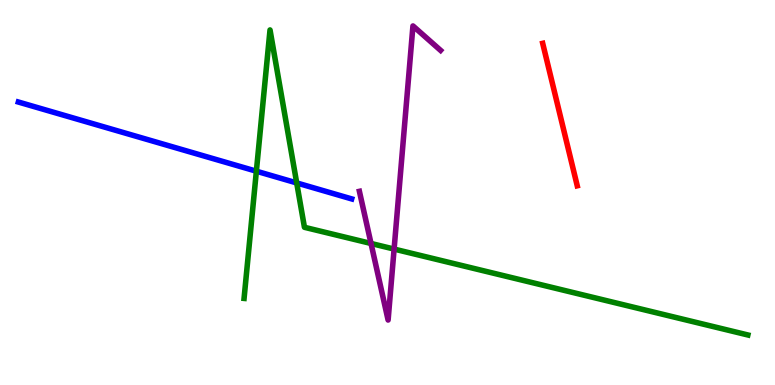[{'lines': ['blue', 'red'], 'intersections': []}, {'lines': ['green', 'red'], 'intersections': []}, {'lines': ['purple', 'red'], 'intersections': []}, {'lines': ['blue', 'green'], 'intersections': [{'x': 3.31, 'y': 5.55}, {'x': 3.83, 'y': 5.25}]}, {'lines': ['blue', 'purple'], 'intersections': []}, {'lines': ['green', 'purple'], 'intersections': [{'x': 4.79, 'y': 3.68}, {'x': 5.09, 'y': 3.53}]}]